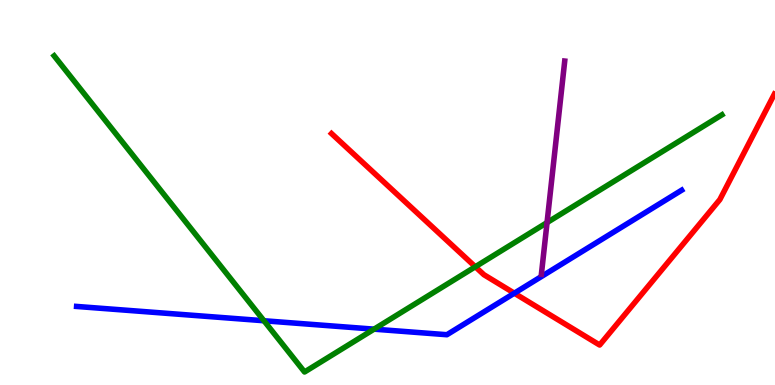[{'lines': ['blue', 'red'], 'intersections': [{'x': 6.64, 'y': 2.38}]}, {'lines': ['green', 'red'], 'intersections': [{'x': 6.13, 'y': 3.07}]}, {'lines': ['purple', 'red'], 'intersections': []}, {'lines': ['blue', 'green'], 'intersections': [{'x': 3.41, 'y': 1.67}, {'x': 4.83, 'y': 1.45}]}, {'lines': ['blue', 'purple'], 'intersections': []}, {'lines': ['green', 'purple'], 'intersections': [{'x': 7.06, 'y': 4.22}]}]